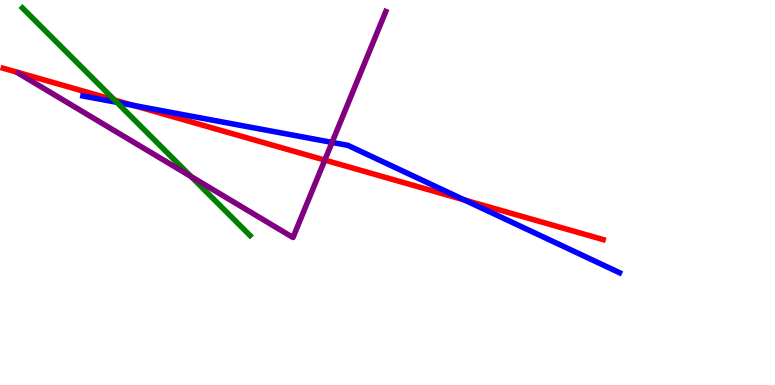[{'lines': ['blue', 'red'], 'intersections': [{'x': 1.72, 'y': 7.26}, {'x': 5.99, 'y': 4.81}]}, {'lines': ['green', 'red'], 'intersections': [{'x': 1.48, 'y': 7.4}]}, {'lines': ['purple', 'red'], 'intersections': [{'x': 4.19, 'y': 5.84}]}, {'lines': ['blue', 'green'], 'intersections': [{'x': 1.51, 'y': 7.34}]}, {'lines': ['blue', 'purple'], 'intersections': [{'x': 4.28, 'y': 6.3}]}, {'lines': ['green', 'purple'], 'intersections': [{'x': 2.46, 'y': 5.42}]}]